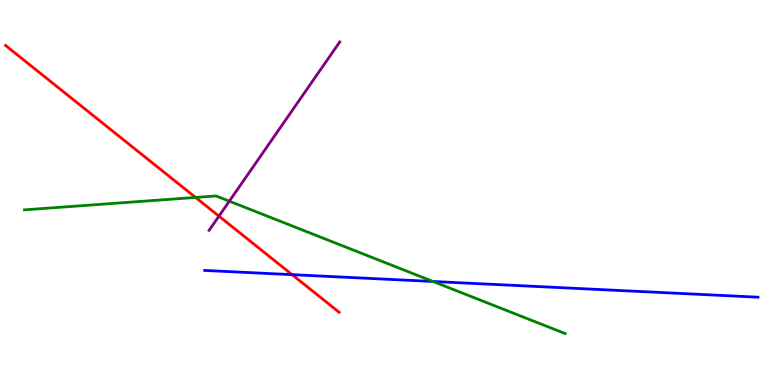[{'lines': ['blue', 'red'], 'intersections': [{'x': 3.77, 'y': 2.87}]}, {'lines': ['green', 'red'], 'intersections': [{'x': 2.52, 'y': 4.87}]}, {'lines': ['purple', 'red'], 'intersections': [{'x': 2.83, 'y': 4.39}]}, {'lines': ['blue', 'green'], 'intersections': [{'x': 5.59, 'y': 2.69}]}, {'lines': ['blue', 'purple'], 'intersections': []}, {'lines': ['green', 'purple'], 'intersections': [{'x': 2.96, 'y': 4.77}]}]